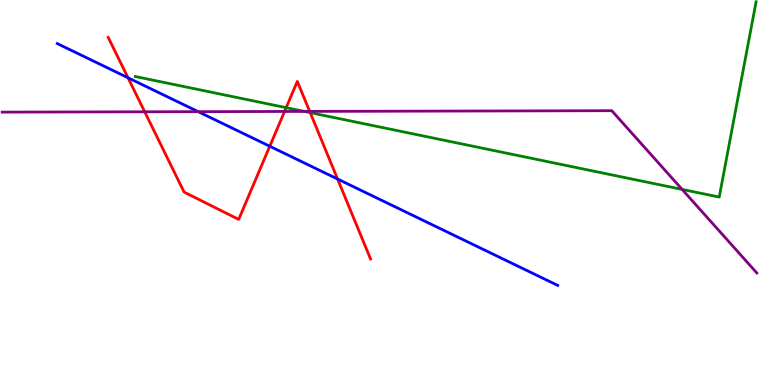[{'lines': ['blue', 'red'], 'intersections': [{'x': 1.65, 'y': 7.98}, {'x': 3.48, 'y': 6.2}, {'x': 4.36, 'y': 5.35}]}, {'lines': ['green', 'red'], 'intersections': [{'x': 3.69, 'y': 7.2}, {'x': 4.0, 'y': 7.07}]}, {'lines': ['purple', 'red'], 'intersections': [{'x': 1.87, 'y': 7.1}, {'x': 3.67, 'y': 7.1}, {'x': 4.0, 'y': 7.11}]}, {'lines': ['blue', 'green'], 'intersections': []}, {'lines': ['blue', 'purple'], 'intersections': [{'x': 2.56, 'y': 7.1}]}, {'lines': ['green', 'purple'], 'intersections': [{'x': 3.93, 'y': 7.11}, {'x': 8.8, 'y': 5.08}]}]